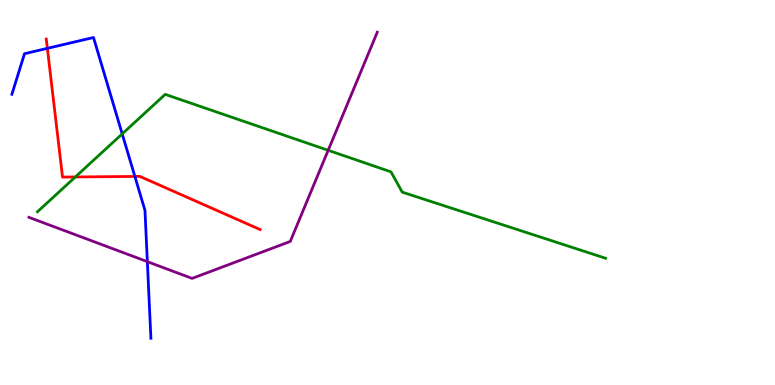[{'lines': ['blue', 'red'], 'intersections': [{'x': 0.611, 'y': 8.74}, {'x': 1.74, 'y': 5.42}]}, {'lines': ['green', 'red'], 'intersections': [{'x': 0.972, 'y': 5.4}]}, {'lines': ['purple', 'red'], 'intersections': []}, {'lines': ['blue', 'green'], 'intersections': [{'x': 1.58, 'y': 6.52}]}, {'lines': ['blue', 'purple'], 'intersections': [{'x': 1.9, 'y': 3.2}]}, {'lines': ['green', 'purple'], 'intersections': [{'x': 4.23, 'y': 6.1}]}]